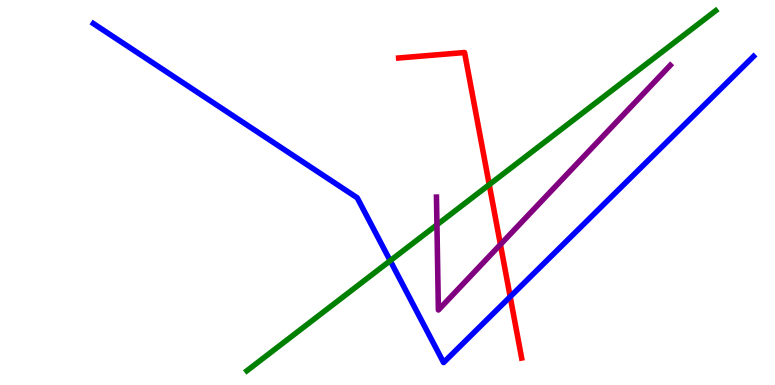[{'lines': ['blue', 'red'], 'intersections': [{'x': 6.58, 'y': 2.29}]}, {'lines': ['green', 'red'], 'intersections': [{'x': 6.31, 'y': 5.2}]}, {'lines': ['purple', 'red'], 'intersections': [{'x': 6.46, 'y': 3.65}]}, {'lines': ['blue', 'green'], 'intersections': [{'x': 5.03, 'y': 3.23}]}, {'lines': ['blue', 'purple'], 'intersections': []}, {'lines': ['green', 'purple'], 'intersections': [{'x': 5.64, 'y': 4.16}]}]